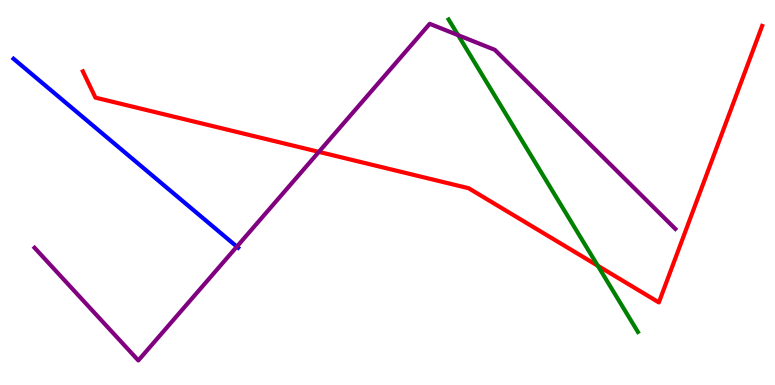[{'lines': ['blue', 'red'], 'intersections': []}, {'lines': ['green', 'red'], 'intersections': [{'x': 7.71, 'y': 3.1}]}, {'lines': ['purple', 'red'], 'intersections': [{'x': 4.11, 'y': 6.06}]}, {'lines': ['blue', 'green'], 'intersections': []}, {'lines': ['blue', 'purple'], 'intersections': [{'x': 3.06, 'y': 3.59}]}, {'lines': ['green', 'purple'], 'intersections': [{'x': 5.91, 'y': 9.09}]}]